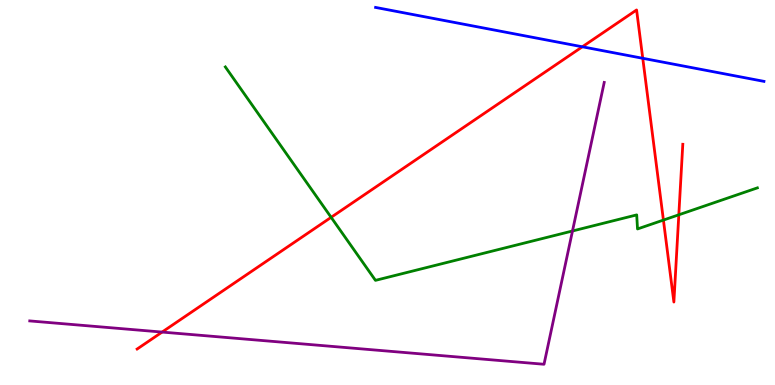[{'lines': ['blue', 'red'], 'intersections': [{'x': 7.51, 'y': 8.78}, {'x': 8.29, 'y': 8.49}]}, {'lines': ['green', 'red'], 'intersections': [{'x': 4.27, 'y': 4.36}, {'x': 8.56, 'y': 4.28}, {'x': 8.76, 'y': 4.42}]}, {'lines': ['purple', 'red'], 'intersections': [{'x': 2.09, 'y': 1.37}]}, {'lines': ['blue', 'green'], 'intersections': []}, {'lines': ['blue', 'purple'], 'intersections': []}, {'lines': ['green', 'purple'], 'intersections': [{'x': 7.39, 'y': 4.0}]}]